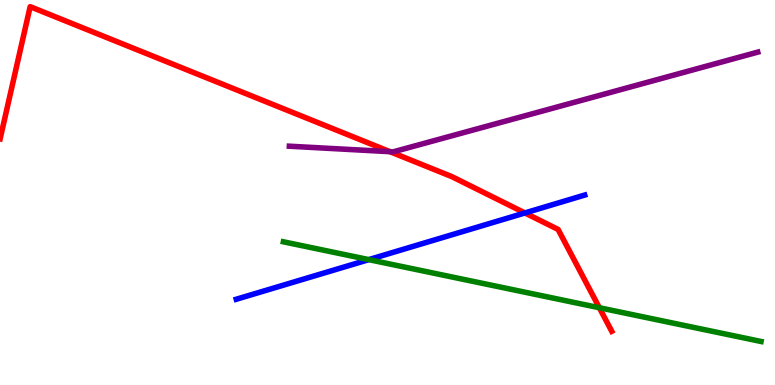[{'lines': ['blue', 'red'], 'intersections': [{'x': 6.77, 'y': 4.47}]}, {'lines': ['green', 'red'], 'intersections': [{'x': 7.73, 'y': 2.01}]}, {'lines': ['purple', 'red'], 'intersections': [{'x': 5.03, 'y': 6.06}]}, {'lines': ['blue', 'green'], 'intersections': [{'x': 4.76, 'y': 3.26}]}, {'lines': ['blue', 'purple'], 'intersections': []}, {'lines': ['green', 'purple'], 'intersections': []}]